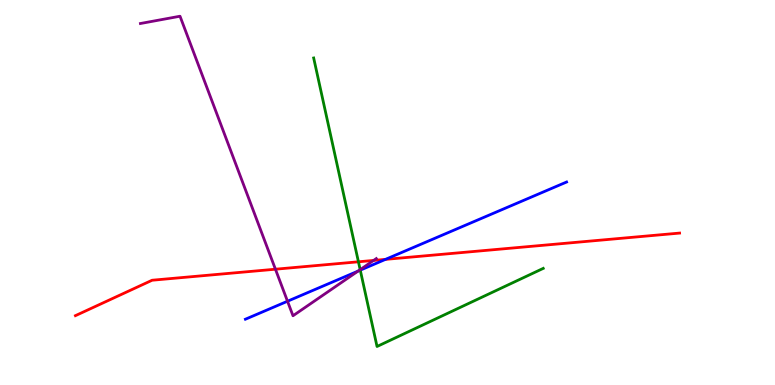[{'lines': ['blue', 'red'], 'intersections': [{'x': 4.97, 'y': 3.26}]}, {'lines': ['green', 'red'], 'intersections': [{'x': 4.62, 'y': 3.2}]}, {'lines': ['purple', 'red'], 'intersections': [{'x': 3.55, 'y': 3.01}, {'x': 4.82, 'y': 3.24}]}, {'lines': ['blue', 'green'], 'intersections': [{'x': 4.65, 'y': 2.98}]}, {'lines': ['blue', 'purple'], 'intersections': [{'x': 3.71, 'y': 2.18}, {'x': 4.62, 'y': 2.96}]}, {'lines': ['green', 'purple'], 'intersections': [{'x': 4.65, 'y': 3.0}]}]